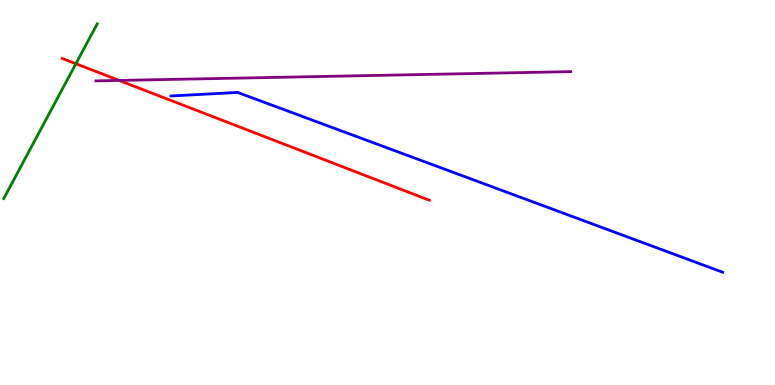[{'lines': ['blue', 'red'], 'intersections': []}, {'lines': ['green', 'red'], 'intersections': [{'x': 0.979, 'y': 8.34}]}, {'lines': ['purple', 'red'], 'intersections': [{'x': 1.54, 'y': 7.91}]}, {'lines': ['blue', 'green'], 'intersections': []}, {'lines': ['blue', 'purple'], 'intersections': []}, {'lines': ['green', 'purple'], 'intersections': []}]